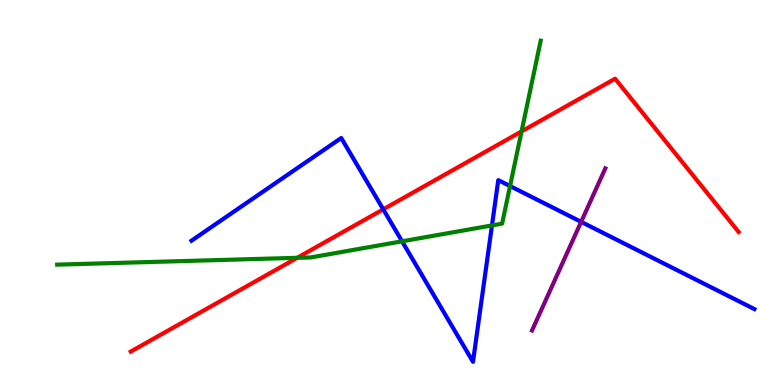[{'lines': ['blue', 'red'], 'intersections': [{'x': 4.94, 'y': 4.56}]}, {'lines': ['green', 'red'], 'intersections': [{'x': 3.83, 'y': 3.3}, {'x': 6.73, 'y': 6.59}]}, {'lines': ['purple', 'red'], 'intersections': []}, {'lines': ['blue', 'green'], 'intersections': [{'x': 5.19, 'y': 3.73}, {'x': 6.35, 'y': 4.14}, {'x': 6.58, 'y': 5.17}]}, {'lines': ['blue', 'purple'], 'intersections': [{'x': 7.5, 'y': 4.24}]}, {'lines': ['green', 'purple'], 'intersections': []}]